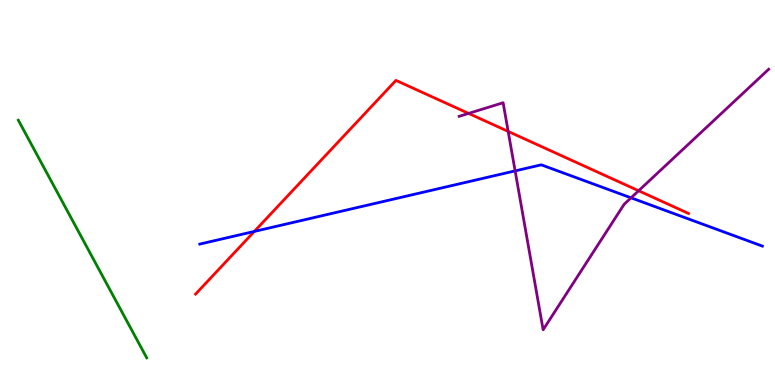[{'lines': ['blue', 'red'], 'intersections': [{'x': 3.28, 'y': 3.99}]}, {'lines': ['green', 'red'], 'intersections': []}, {'lines': ['purple', 'red'], 'intersections': [{'x': 6.05, 'y': 7.05}, {'x': 6.56, 'y': 6.59}, {'x': 8.24, 'y': 5.05}]}, {'lines': ['blue', 'green'], 'intersections': []}, {'lines': ['blue', 'purple'], 'intersections': [{'x': 6.65, 'y': 5.56}, {'x': 8.14, 'y': 4.86}]}, {'lines': ['green', 'purple'], 'intersections': []}]